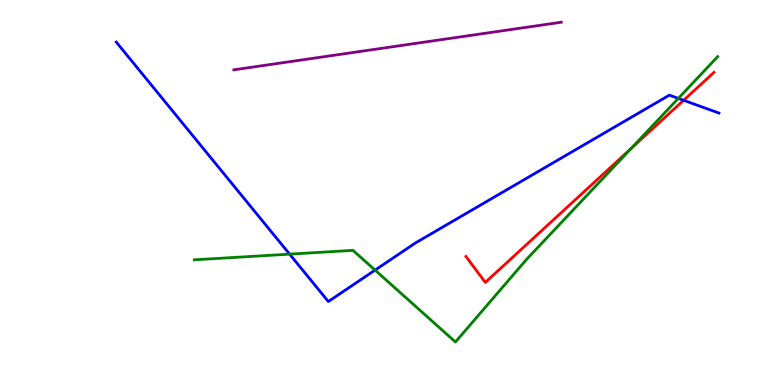[{'lines': ['blue', 'red'], 'intersections': [{'x': 8.82, 'y': 7.39}]}, {'lines': ['green', 'red'], 'intersections': [{'x': 8.14, 'y': 6.14}]}, {'lines': ['purple', 'red'], 'intersections': []}, {'lines': ['blue', 'green'], 'intersections': [{'x': 3.74, 'y': 3.4}, {'x': 4.84, 'y': 2.98}, {'x': 8.75, 'y': 7.44}]}, {'lines': ['blue', 'purple'], 'intersections': []}, {'lines': ['green', 'purple'], 'intersections': []}]